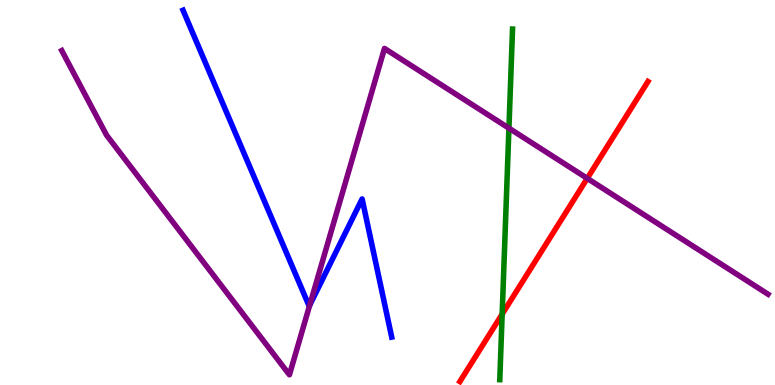[{'lines': ['blue', 'red'], 'intersections': []}, {'lines': ['green', 'red'], 'intersections': [{'x': 6.48, 'y': 1.84}]}, {'lines': ['purple', 'red'], 'intersections': [{'x': 7.58, 'y': 5.37}]}, {'lines': ['blue', 'green'], 'intersections': []}, {'lines': ['blue', 'purple'], 'intersections': [{'x': 4.0, 'y': 2.07}]}, {'lines': ['green', 'purple'], 'intersections': [{'x': 6.57, 'y': 6.67}]}]